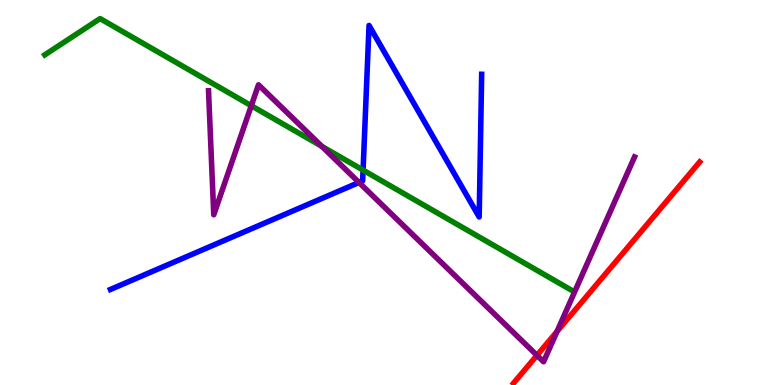[{'lines': ['blue', 'red'], 'intersections': []}, {'lines': ['green', 'red'], 'intersections': []}, {'lines': ['purple', 'red'], 'intersections': [{'x': 6.93, 'y': 0.771}, {'x': 7.19, 'y': 1.39}]}, {'lines': ['blue', 'green'], 'intersections': [{'x': 4.68, 'y': 5.58}]}, {'lines': ['blue', 'purple'], 'intersections': [{'x': 4.63, 'y': 5.26}]}, {'lines': ['green', 'purple'], 'intersections': [{'x': 3.24, 'y': 7.25}, {'x': 4.15, 'y': 6.2}]}]